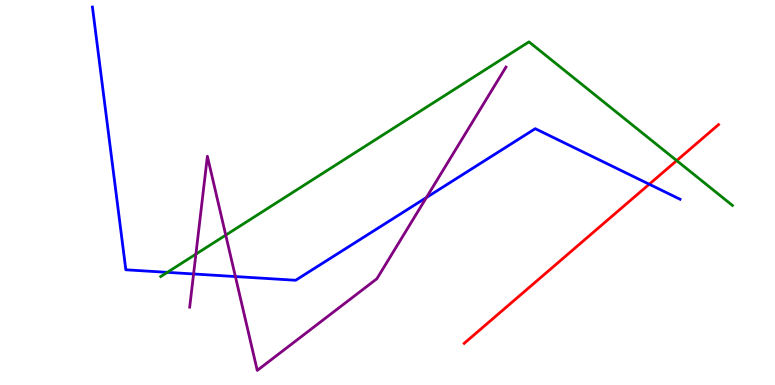[{'lines': ['blue', 'red'], 'intersections': [{'x': 8.38, 'y': 5.21}]}, {'lines': ['green', 'red'], 'intersections': [{'x': 8.73, 'y': 5.83}]}, {'lines': ['purple', 'red'], 'intersections': []}, {'lines': ['blue', 'green'], 'intersections': [{'x': 2.16, 'y': 2.93}]}, {'lines': ['blue', 'purple'], 'intersections': [{'x': 2.5, 'y': 2.88}, {'x': 3.04, 'y': 2.82}, {'x': 5.5, 'y': 4.87}]}, {'lines': ['green', 'purple'], 'intersections': [{'x': 2.53, 'y': 3.4}, {'x': 2.91, 'y': 3.89}]}]